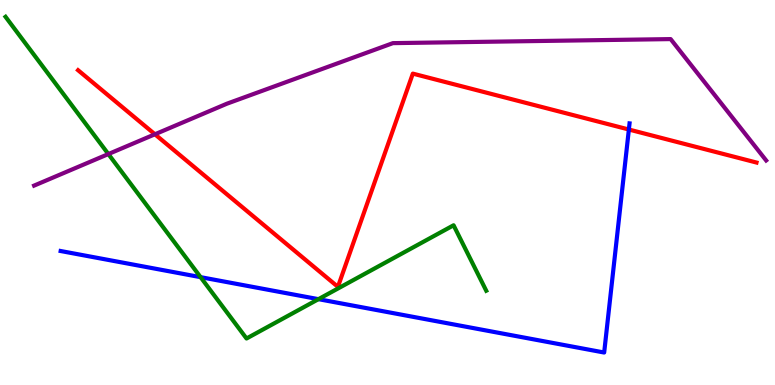[{'lines': ['blue', 'red'], 'intersections': [{'x': 8.11, 'y': 6.64}]}, {'lines': ['green', 'red'], 'intersections': []}, {'lines': ['purple', 'red'], 'intersections': [{'x': 2.0, 'y': 6.51}]}, {'lines': ['blue', 'green'], 'intersections': [{'x': 2.59, 'y': 2.8}, {'x': 4.11, 'y': 2.23}]}, {'lines': ['blue', 'purple'], 'intersections': []}, {'lines': ['green', 'purple'], 'intersections': [{'x': 1.4, 'y': 6.0}]}]